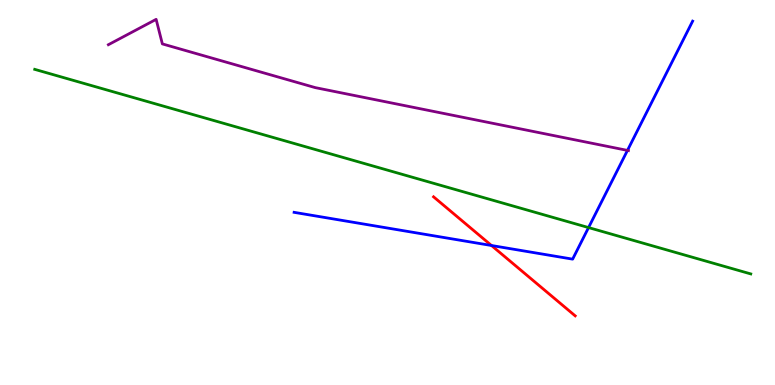[{'lines': ['blue', 'red'], 'intersections': [{'x': 6.34, 'y': 3.62}]}, {'lines': ['green', 'red'], 'intersections': []}, {'lines': ['purple', 'red'], 'intersections': []}, {'lines': ['blue', 'green'], 'intersections': [{'x': 7.59, 'y': 4.09}]}, {'lines': ['blue', 'purple'], 'intersections': [{'x': 8.1, 'y': 6.09}]}, {'lines': ['green', 'purple'], 'intersections': []}]